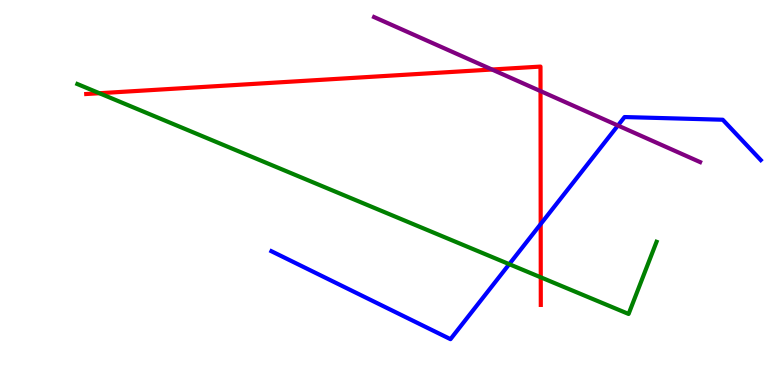[{'lines': ['blue', 'red'], 'intersections': [{'x': 6.98, 'y': 4.18}]}, {'lines': ['green', 'red'], 'intersections': [{'x': 1.28, 'y': 7.58}, {'x': 6.98, 'y': 2.8}]}, {'lines': ['purple', 'red'], 'intersections': [{'x': 6.35, 'y': 8.19}, {'x': 6.97, 'y': 7.63}]}, {'lines': ['blue', 'green'], 'intersections': [{'x': 6.57, 'y': 3.14}]}, {'lines': ['blue', 'purple'], 'intersections': [{'x': 7.97, 'y': 6.74}]}, {'lines': ['green', 'purple'], 'intersections': []}]